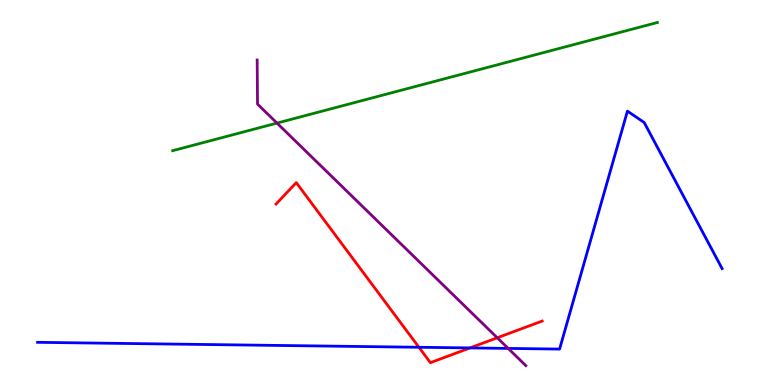[{'lines': ['blue', 'red'], 'intersections': [{'x': 5.41, 'y': 0.98}, {'x': 6.06, 'y': 0.963}]}, {'lines': ['green', 'red'], 'intersections': []}, {'lines': ['purple', 'red'], 'intersections': [{'x': 6.42, 'y': 1.23}]}, {'lines': ['blue', 'green'], 'intersections': []}, {'lines': ['blue', 'purple'], 'intersections': [{'x': 6.56, 'y': 0.95}]}, {'lines': ['green', 'purple'], 'intersections': [{'x': 3.57, 'y': 6.8}]}]